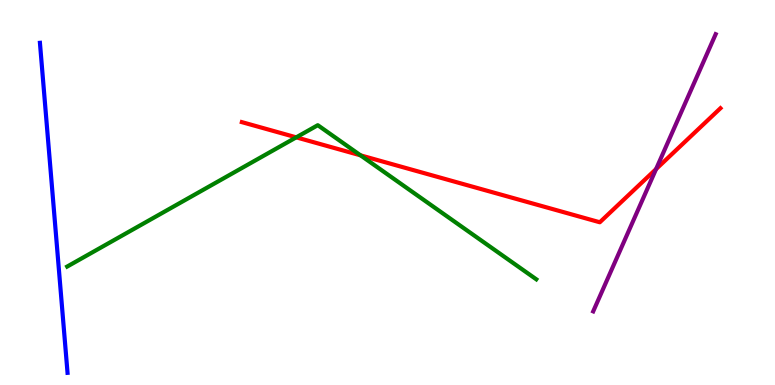[{'lines': ['blue', 'red'], 'intersections': []}, {'lines': ['green', 'red'], 'intersections': [{'x': 3.82, 'y': 6.43}, {'x': 4.65, 'y': 5.97}]}, {'lines': ['purple', 'red'], 'intersections': [{'x': 8.47, 'y': 5.61}]}, {'lines': ['blue', 'green'], 'intersections': []}, {'lines': ['blue', 'purple'], 'intersections': []}, {'lines': ['green', 'purple'], 'intersections': []}]